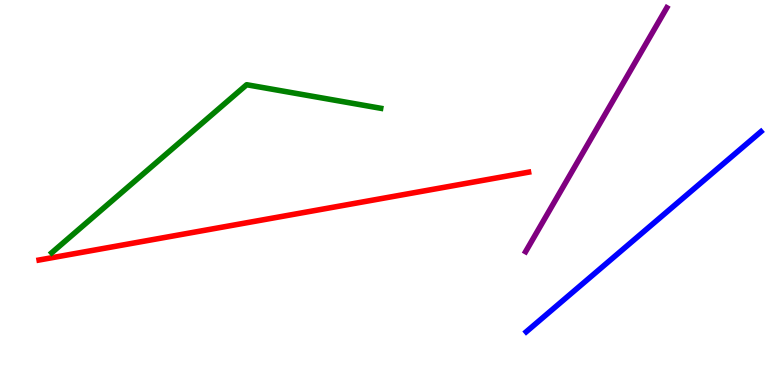[{'lines': ['blue', 'red'], 'intersections': []}, {'lines': ['green', 'red'], 'intersections': []}, {'lines': ['purple', 'red'], 'intersections': []}, {'lines': ['blue', 'green'], 'intersections': []}, {'lines': ['blue', 'purple'], 'intersections': []}, {'lines': ['green', 'purple'], 'intersections': []}]